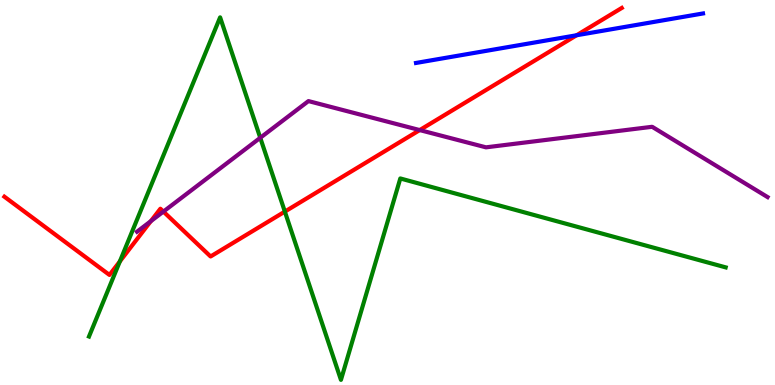[{'lines': ['blue', 'red'], 'intersections': [{'x': 7.44, 'y': 9.08}]}, {'lines': ['green', 'red'], 'intersections': [{'x': 1.55, 'y': 3.21}, {'x': 3.68, 'y': 4.5}]}, {'lines': ['purple', 'red'], 'intersections': [{'x': 1.95, 'y': 4.25}, {'x': 2.11, 'y': 4.5}, {'x': 5.42, 'y': 6.62}]}, {'lines': ['blue', 'green'], 'intersections': []}, {'lines': ['blue', 'purple'], 'intersections': []}, {'lines': ['green', 'purple'], 'intersections': [{'x': 3.36, 'y': 6.42}]}]